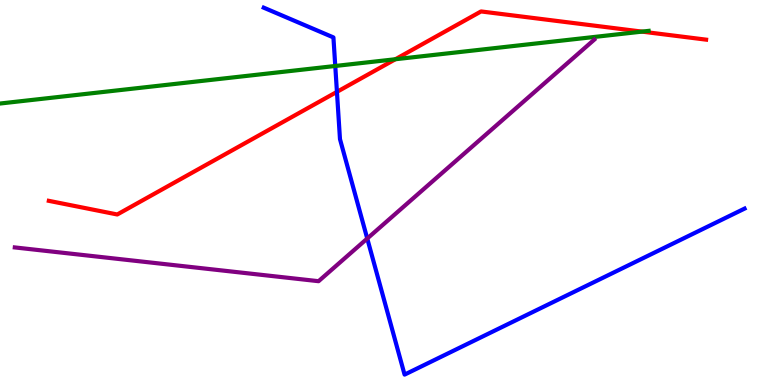[{'lines': ['blue', 'red'], 'intersections': [{'x': 4.35, 'y': 7.61}]}, {'lines': ['green', 'red'], 'intersections': [{'x': 5.1, 'y': 8.46}, {'x': 8.28, 'y': 9.18}]}, {'lines': ['purple', 'red'], 'intersections': []}, {'lines': ['blue', 'green'], 'intersections': [{'x': 4.33, 'y': 8.29}]}, {'lines': ['blue', 'purple'], 'intersections': [{'x': 4.74, 'y': 3.8}]}, {'lines': ['green', 'purple'], 'intersections': []}]